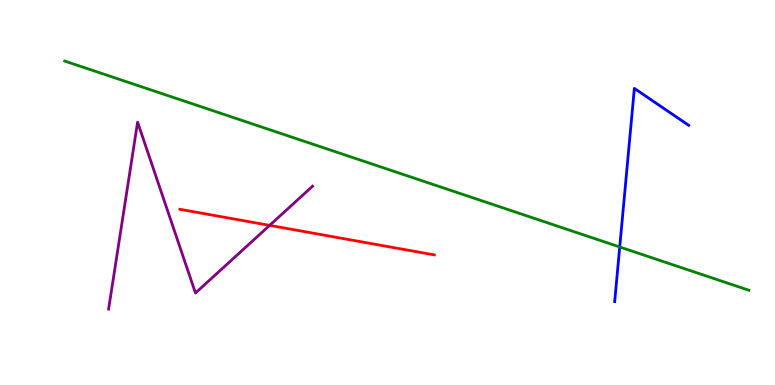[{'lines': ['blue', 'red'], 'intersections': []}, {'lines': ['green', 'red'], 'intersections': []}, {'lines': ['purple', 'red'], 'intersections': [{'x': 3.48, 'y': 4.15}]}, {'lines': ['blue', 'green'], 'intersections': [{'x': 8.0, 'y': 3.58}]}, {'lines': ['blue', 'purple'], 'intersections': []}, {'lines': ['green', 'purple'], 'intersections': []}]